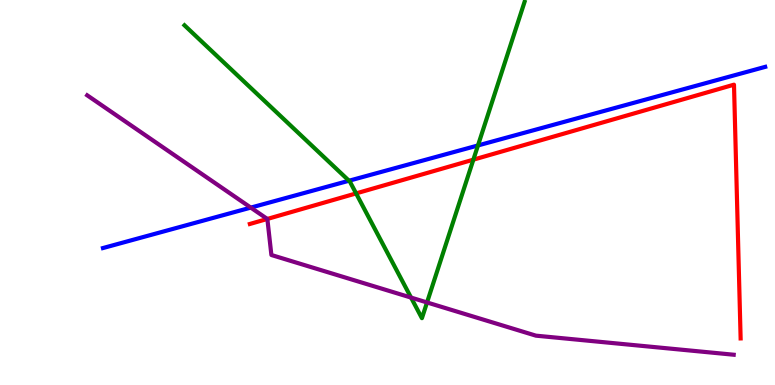[{'lines': ['blue', 'red'], 'intersections': []}, {'lines': ['green', 'red'], 'intersections': [{'x': 4.59, 'y': 4.98}, {'x': 6.11, 'y': 5.85}]}, {'lines': ['purple', 'red'], 'intersections': [{'x': 3.45, 'y': 4.31}]}, {'lines': ['blue', 'green'], 'intersections': [{'x': 4.5, 'y': 5.31}, {'x': 6.17, 'y': 6.22}]}, {'lines': ['blue', 'purple'], 'intersections': [{'x': 3.24, 'y': 4.61}]}, {'lines': ['green', 'purple'], 'intersections': [{'x': 5.3, 'y': 2.27}, {'x': 5.51, 'y': 2.14}]}]